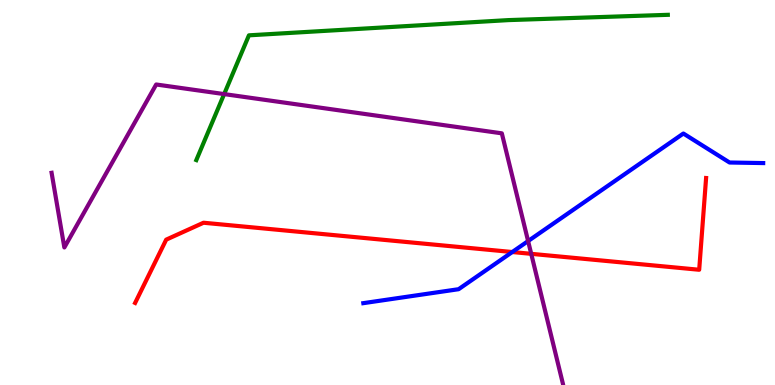[{'lines': ['blue', 'red'], 'intersections': [{'x': 6.61, 'y': 3.45}]}, {'lines': ['green', 'red'], 'intersections': []}, {'lines': ['purple', 'red'], 'intersections': [{'x': 6.85, 'y': 3.41}]}, {'lines': ['blue', 'green'], 'intersections': []}, {'lines': ['blue', 'purple'], 'intersections': [{'x': 6.81, 'y': 3.74}]}, {'lines': ['green', 'purple'], 'intersections': [{'x': 2.89, 'y': 7.56}]}]